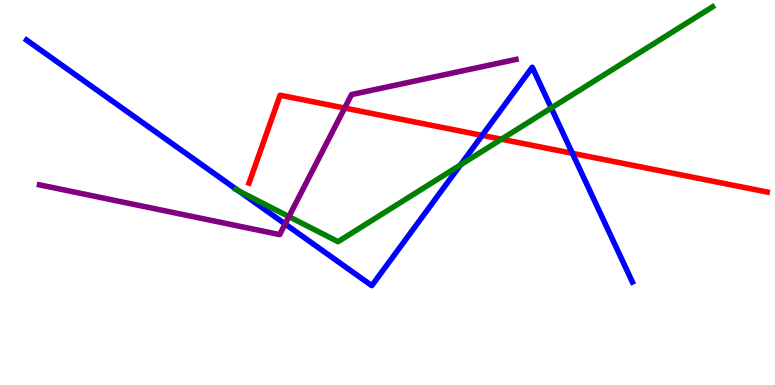[{'lines': ['blue', 'red'], 'intersections': [{'x': 6.22, 'y': 6.48}, {'x': 7.39, 'y': 6.02}]}, {'lines': ['green', 'red'], 'intersections': [{'x': 6.47, 'y': 6.38}]}, {'lines': ['purple', 'red'], 'intersections': [{'x': 4.45, 'y': 7.19}]}, {'lines': ['blue', 'green'], 'intersections': [{'x': 3.08, 'y': 5.04}, {'x': 5.94, 'y': 5.72}, {'x': 7.11, 'y': 7.2}]}, {'lines': ['blue', 'purple'], 'intersections': [{'x': 3.68, 'y': 4.18}]}, {'lines': ['green', 'purple'], 'intersections': [{'x': 3.73, 'y': 4.37}]}]